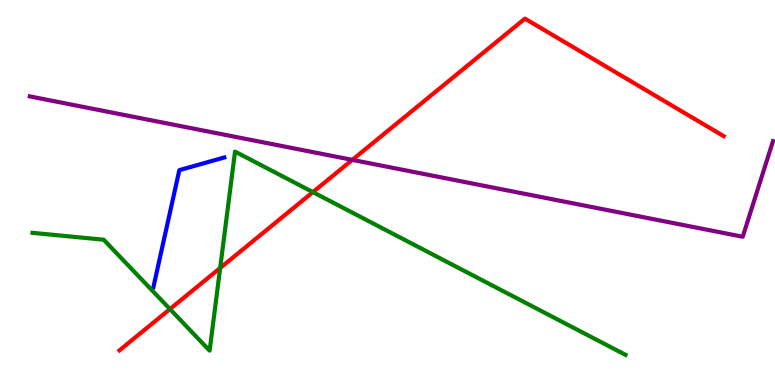[{'lines': ['blue', 'red'], 'intersections': []}, {'lines': ['green', 'red'], 'intersections': [{'x': 2.19, 'y': 1.97}, {'x': 2.84, 'y': 3.04}, {'x': 4.04, 'y': 5.01}]}, {'lines': ['purple', 'red'], 'intersections': [{'x': 4.55, 'y': 5.85}]}, {'lines': ['blue', 'green'], 'intersections': []}, {'lines': ['blue', 'purple'], 'intersections': []}, {'lines': ['green', 'purple'], 'intersections': []}]